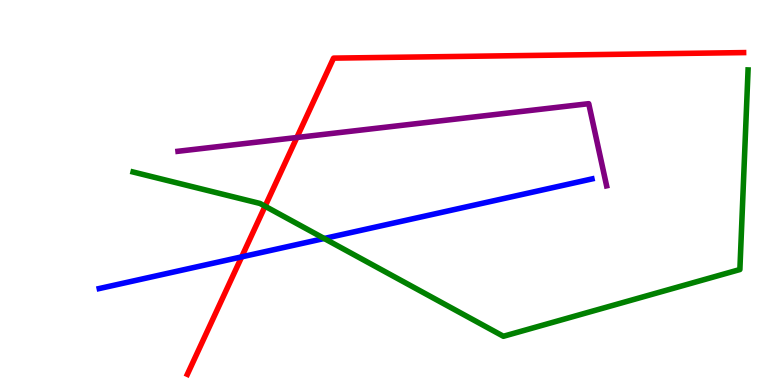[{'lines': ['blue', 'red'], 'intersections': [{'x': 3.12, 'y': 3.33}]}, {'lines': ['green', 'red'], 'intersections': [{'x': 3.42, 'y': 4.64}]}, {'lines': ['purple', 'red'], 'intersections': [{'x': 3.83, 'y': 6.43}]}, {'lines': ['blue', 'green'], 'intersections': [{'x': 4.18, 'y': 3.81}]}, {'lines': ['blue', 'purple'], 'intersections': []}, {'lines': ['green', 'purple'], 'intersections': []}]